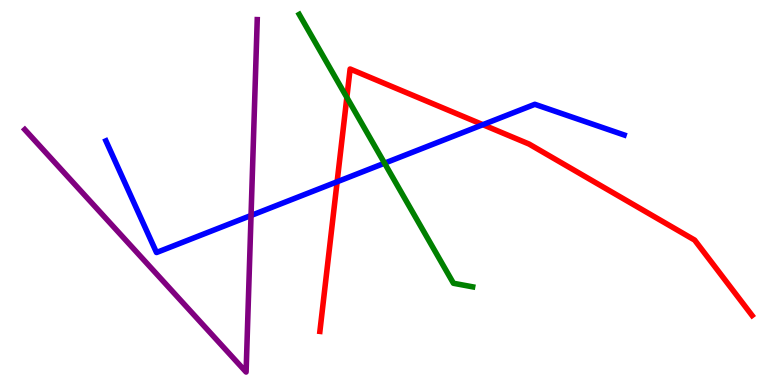[{'lines': ['blue', 'red'], 'intersections': [{'x': 4.35, 'y': 5.28}, {'x': 6.23, 'y': 6.76}]}, {'lines': ['green', 'red'], 'intersections': [{'x': 4.48, 'y': 7.47}]}, {'lines': ['purple', 'red'], 'intersections': []}, {'lines': ['blue', 'green'], 'intersections': [{'x': 4.96, 'y': 5.76}]}, {'lines': ['blue', 'purple'], 'intersections': [{'x': 3.24, 'y': 4.4}]}, {'lines': ['green', 'purple'], 'intersections': []}]